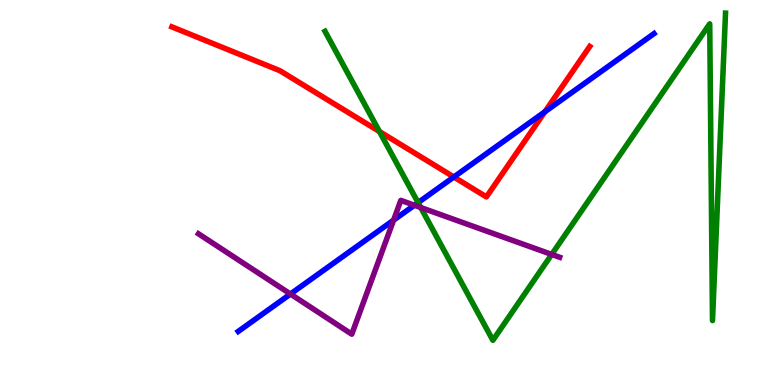[{'lines': ['blue', 'red'], 'intersections': [{'x': 5.86, 'y': 5.4}, {'x': 7.03, 'y': 7.1}]}, {'lines': ['green', 'red'], 'intersections': [{'x': 4.9, 'y': 6.58}]}, {'lines': ['purple', 'red'], 'intersections': []}, {'lines': ['blue', 'green'], 'intersections': [{'x': 5.39, 'y': 4.74}]}, {'lines': ['blue', 'purple'], 'intersections': [{'x': 3.75, 'y': 2.36}, {'x': 5.08, 'y': 4.28}, {'x': 5.35, 'y': 4.67}]}, {'lines': ['green', 'purple'], 'intersections': [{'x': 5.43, 'y': 4.61}, {'x': 7.12, 'y': 3.39}]}]